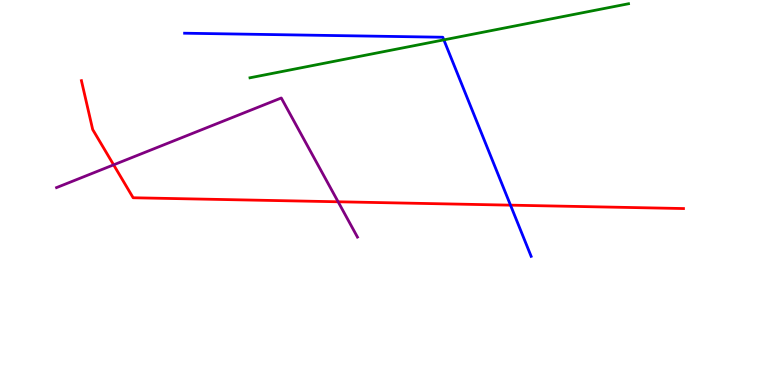[{'lines': ['blue', 'red'], 'intersections': [{'x': 6.59, 'y': 4.67}]}, {'lines': ['green', 'red'], 'intersections': []}, {'lines': ['purple', 'red'], 'intersections': [{'x': 1.47, 'y': 5.72}, {'x': 4.36, 'y': 4.76}]}, {'lines': ['blue', 'green'], 'intersections': [{'x': 5.73, 'y': 8.96}]}, {'lines': ['blue', 'purple'], 'intersections': []}, {'lines': ['green', 'purple'], 'intersections': []}]